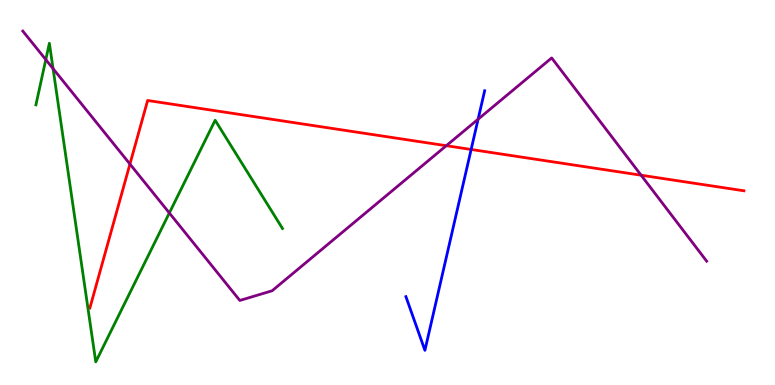[{'lines': ['blue', 'red'], 'intersections': [{'x': 6.08, 'y': 6.12}]}, {'lines': ['green', 'red'], 'intersections': []}, {'lines': ['purple', 'red'], 'intersections': [{'x': 1.68, 'y': 5.74}, {'x': 5.76, 'y': 6.22}, {'x': 8.27, 'y': 5.45}]}, {'lines': ['blue', 'green'], 'intersections': []}, {'lines': ['blue', 'purple'], 'intersections': [{'x': 6.17, 'y': 6.9}]}, {'lines': ['green', 'purple'], 'intersections': [{'x': 0.591, 'y': 8.45}, {'x': 0.685, 'y': 8.22}, {'x': 2.19, 'y': 4.47}]}]